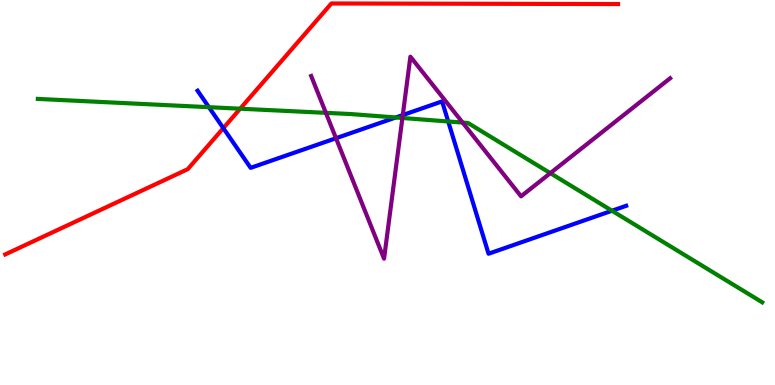[{'lines': ['blue', 'red'], 'intersections': [{'x': 2.88, 'y': 6.67}]}, {'lines': ['green', 'red'], 'intersections': [{'x': 3.1, 'y': 7.18}]}, {'lines': ['purple', 'red'], 'intersections': []}, {'lines': ['blue', 'green'], 'intersections': [{'x': 2.7, 'y': 7.22}, {'x': 5.11, 'y': 6.95}, {'x': 5.78, 'y': 6.84}, {'x': 7.9, 'y': 4.53}]}, {'lines': ['blue', 'purple'], 'intersections': [{'x': 4.34, 'y': 6.41}, {'x': 5.2, 'y': 7.01}]}, {'lines': ['green', 'purple'], 'intersections': [{'x': 4.2, 'y': 7.07}, {'x': 5.19, 'y': 6.94}, {'x': 5.97, 'y': 6.82}, {'x': 7.1, 'y': 5.5}]}]